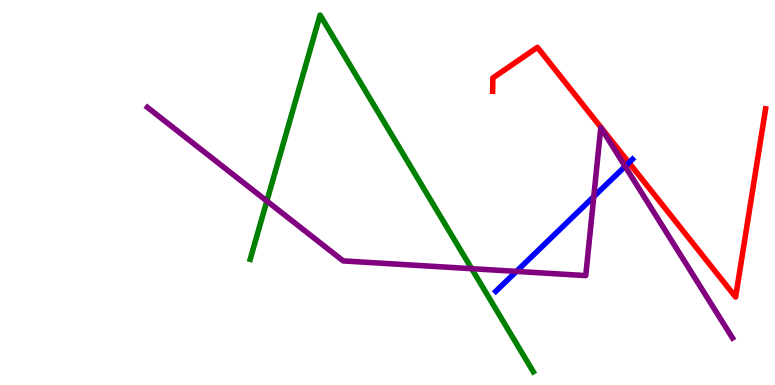[{'lines': ['blue', 'red'], 'intersections': [{'x': 8.12, 'y': 5.78}]}, {'lines': ['green', 'red'], 'intersections': []}, {'lines': ['purple', 'red'], 'intersections': []}, {'lines': ['blue', 'green'], 'intersections': []}, {'lines': ['blue', 'purple'], 'intersections': [{'x': 6.66, 'y': 2.95}, {'x': 7.66, 'y': 4.89}, {'x': 8.07, 'y': 5.68}]}, {'lines': ['green', 'purple'], 'intersections': [{'x': 3.44, 'y': 4.78}, {'x': 6.09, 'y': 3.02}]}]